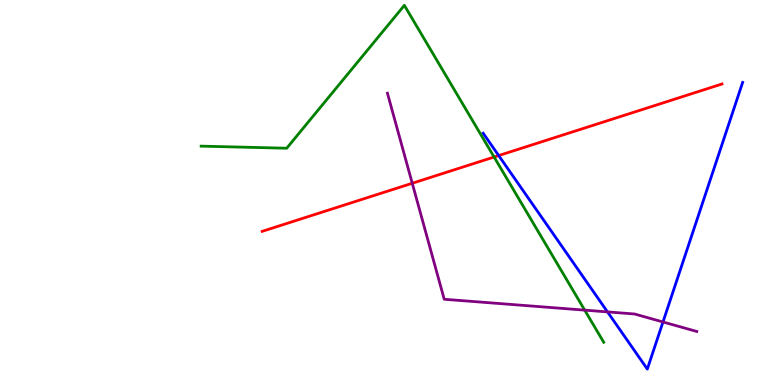[{'lines': ['blue', 'red'], 'intersections': [{'x': 6.43, 'y': 5.96}]}, {'lines': ['green', 'red'], 'intersections': [{'x': 6.38, 'y': 5.92}]}, {'lines': ['purple', 'red'], 'intersections': [{'x': 5.32, 'y': 5.24}]}, {'lines': ['blue', 'green'], 'intersections': []}, {'lines': ['blue', 'purple'], 'intersections': [{'x': 7.84, 'y': 1.9}, {'x': 8.55, 'y': 1.64}]}, {'lines': ['green', 'purple'], 'intersections': [{'x': 7.54, 'y': 1.94}]}]